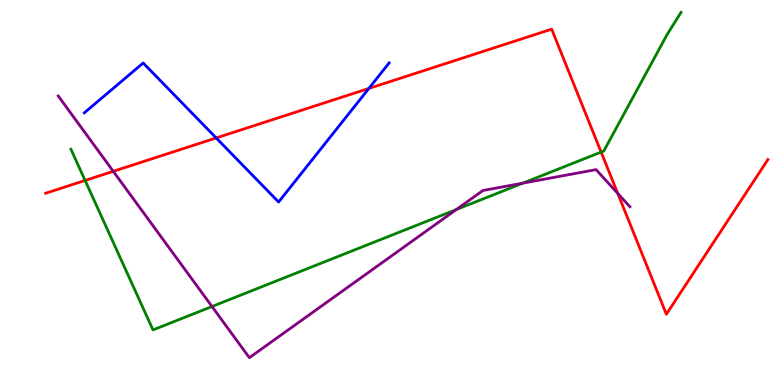[{'lines': ['blue', 'red'], 'intersections': [{'x': 2.79, 'y': 6.42}, {'x': 4.76, 'y': 7.7}]}, {'lines': ['green', 'red'], 'intersections': [{'x': 1.1, 'y': 5.31}, {'x': 7.76, 'y': 6.05}]}, {'lines': ['purple', 'red'], 'intersections': [{'x': 1.46, 'y': 5.55}, {'x': 7.97, 'y': 4.98}]}, {'lines': ['blue', 'green'], 'intersections': []}, {'lines': ['blue', 'purple'], 'intersections': []}, {'lines': ['green', 'purple'], 'intersections': [{'x': 2.74, 'y': 2.04}, {'x': 5.89, 'y': 4.56}, {'x': 6.75, 'y': 5.24}]}]